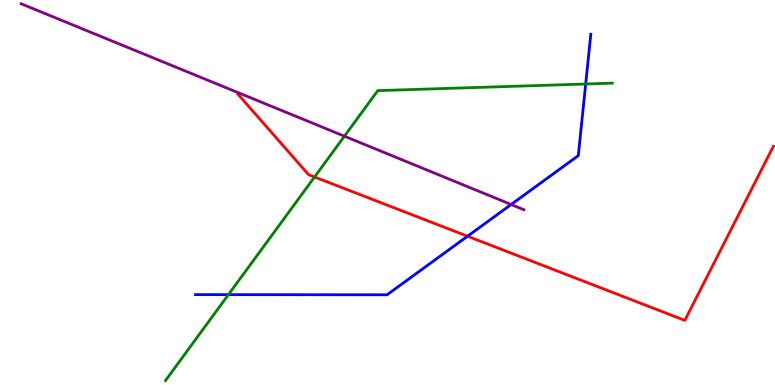[{'lines': ['blue', 'red'], 'intersections': [{'x': 6.03, 'y': 3.86}]}, {'lines': ['green', 'red'], 'intersections': [{'x': 4.06, 'y': 5.4}]}, {'lines': ['purple', 'red'], 'intersections': []}, {'lines': ['blue', 'green'], 'intersections': [{'x': 2.95, 'y': 2.35}, {'x': 7.56, 'y': 7.82}]}, {'lines': ['blue', 'purple'], 'intersections': [{'x': 6.6, 'y': 4.69}]}, {'lines': ['green', 'purple'], 'intersections': [{'x': 4.44, 'y': 6.46}]}]